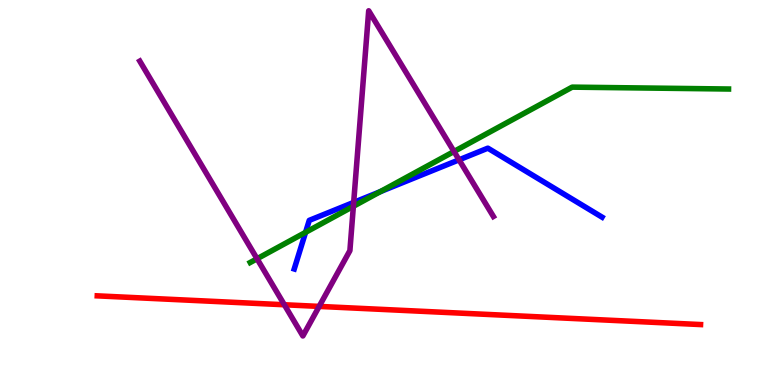[{'lines': ['blue', 'red'], 'intersections': []}, {'lines': ['green', 'red'], 'intersections': []}, {'lines': ['purple', 'red'], 'intersections': [{'x': 3.67, 'y': 2.08}, {'x': 4.12, 'y': 2.04}]}, {'lines': ['blue', 'green'], 'intersections': [{'x': 3.94, 'y': 3.96}, {'x': 4.91, 'y': 5.02}]}, {'lines': ['blue', 'purple'], 'intersections': [{'x': 4.56, 'y': 4.74}, {'x': 5.92, 'y': 5.85}]}, {'lines': ['green', 'purple'], 'intersections': [{'x': 3.32, 'y': 3.28}, {'x': 4.56, 'y': 4.64}, {'x': 5.86, 'y': 6.06}]}]